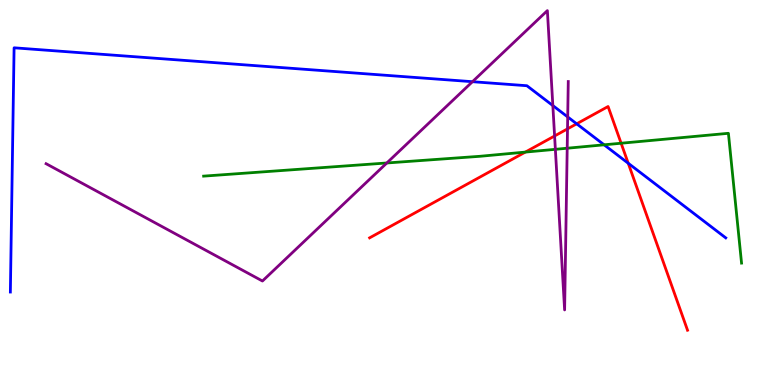[{'lines': ['blue', 'red'], 'intersections': [{'x': 7.44, 'y': 6.78}, {'x': 8.11, 'y': 5.76}]}, {'lines': ['green', 'red'], 'intersections': [{'x': 6.78, 'y': 6.05}, {'x': 8.01, 'y': 6.28}]}, {'lines': ['purple', 'red'], 'intersections': [{'x': 7.16, 'y': 6.47}, {'x': 7.32, 'y': 6.65}]}, {'lines': ['blue', 'green'], 'intersections': [{'x': 7.8, 'y': 6.24}]}, {'lines': ['blue', 'purple'], 'intersections': [{'x': 6.1, 'y': 7.88}, {'x': 7.13, 'y': 7.26}, {'x': 7.33, 'y': 6.96}]}, {'lines': ['green', 'purple'], 'intersections': [{'x': 4.99, 'y': 5.77}, {'x': 7.17, 'y': 6.12}, {'x': 7.32, 'y': 6.15}]}]